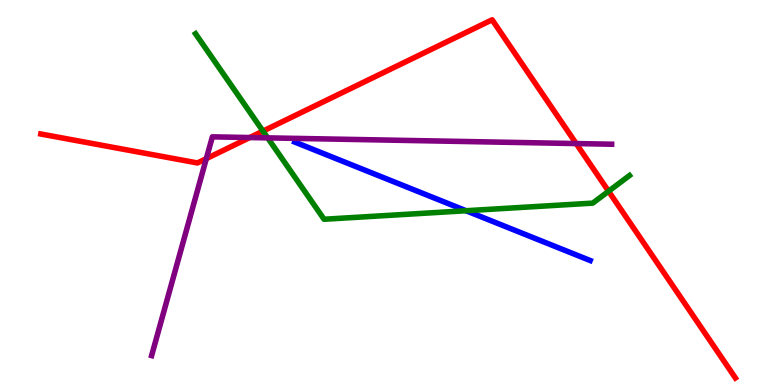[{'lines': ['blue', 'red'], 'intersections': []}, {'lines': ['green', 'red'], 'intersections': [{'x': 3.39, 'y': 6.59}, {'x': 7.85, 'y': 5.03}]}, {'lines': ['purple', 'red'], 'intersections': [{'x': 2.66, 'y': 5.88}, {'x': 3.22, 'y': 6.43}, {'x': 7.43, 'y': 6.27}]}, {'lines': ['blue', 'green'], 'intersections': [{'x': 6.01, 'y': 4.53}]}, {'lines': ['blue', 'purple'], 'intersections': []}, {'lines': ['green', 'purple'], 'intersections': [{'x': 3.45, 'y': 6.42}]}]